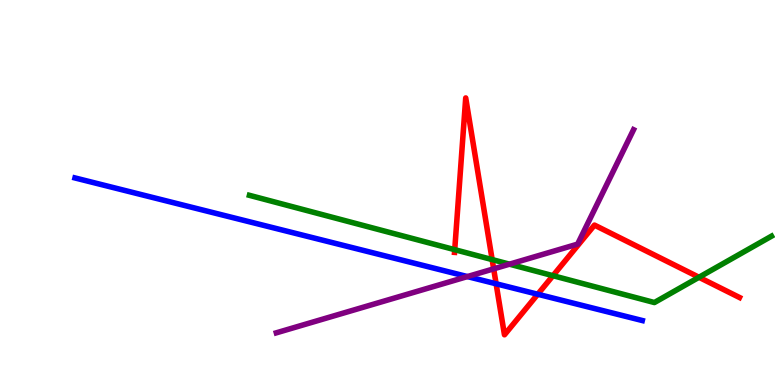[{'lines': ['blue', 'red'], 'intersections': [{'x': 6.4, 'y': 2.63}, {'x': 6.94, 'y': 2.36}]}, {'lines': ['green', 'red'], 'intersections': [{'x': 5.87, 'y': 3.51}, {'x': 6.35, 'y': 3.26}, {'x': 7.14, 'y': 2.84}, {'x': 9.02, 'y': 2.8}]}, {'lines': ['purple', 'red'], 'intersections': [{'x': 6.37, 'y': 3.02}]}, {'lines': ['blue', 'green'], 'intersections': []}, {'lines': ['blue', 'purple'], 'intersections': [{'x': 6.03, 'y': 2.82}]}, {'lines': ['green', 'purple'], 'intersections': [{'x': 6.57, 'y': 3.14}]}]